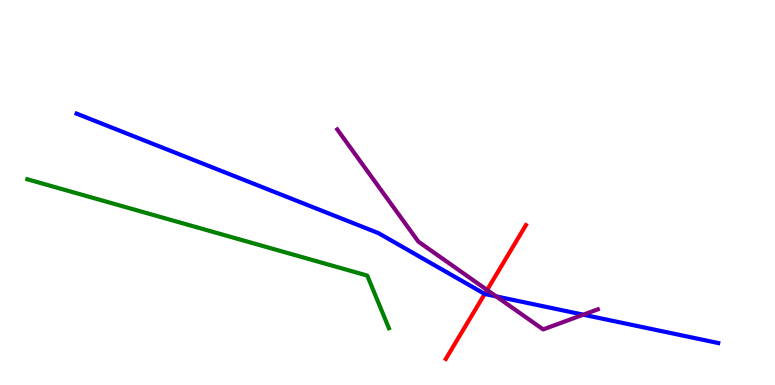[{'lines': ['blue', 'red'], 'intersections': [{'x': 6.25, 'y': 2.37}]}, {'lines': ['green', 'red'], 'intersections': []}, {'lines': ['purple', 'red'], 'intersections': [{'x': 6.29, 'y': 2.47}]}, {'lines': ['blue', 'green'], 'intersections': []}, {'lines': ['blue', 'purple'], 'intersections': [{'x': 6.4, 'y': 2.3}, {'x': 7.53, 'y': 1.83}]}, {'lines': ['green', 'purple'], 'intersections': []}]